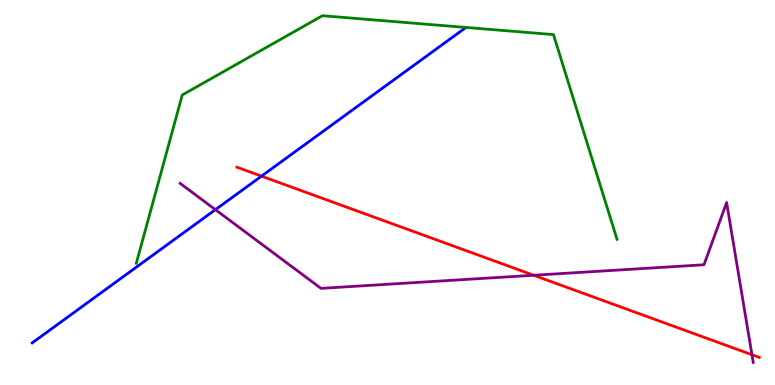[{'lines': ['blue', 'red'], 'intersections': [{'x': 3.37, 'y': 5.42}]}, {'lines': ['green', 'red'], 'intersections': []}, {'lines': ['purple', 'red'], 'intersections': [{'x': 6.89, 'y': 2.85}, {'x': 9.7, 'y': 0.786}]}, {'lines': ['blue', 'green'], 'intersections': []}, {'lines': ['blue', 'purple'], 'intersections': [{'x': 2.78, 'y': 4.55}]}, {'lines': ['green', 'purple'], 'intersections': []}]